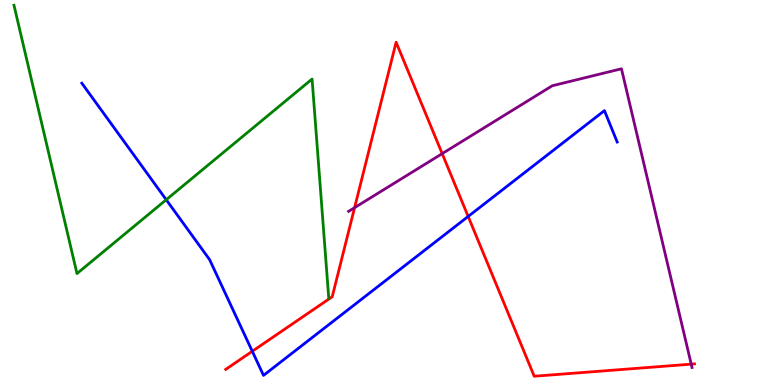[{'lines': ['blue', 'red'], 'intersections': [{'x': 3.26, 'y': 0.876}, {'x': 6.04, 'y': 4.38}]}, {'lines': ['green', 'red'], 'intersections': []}, {'lines': ['purple', 'red'], 'intersections': [{'x': 4.58, 'y': 4.61}, {'x': 5.71, 'y': 6.01}, {'x': 8.92, 'y': 0.541}]}, {'lines': ['blue', 'green'], 'intersections': [{'x': 2.14, 'y': 4.81}]}, {'lines': ['blue', 'purple'], 'intersections': []}, {'lines': ['green', 'purple'], 'intersections': []}]